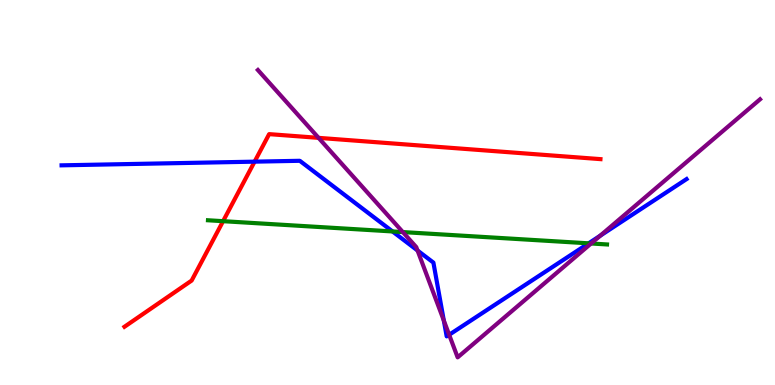[{'lines': ['blue', 'red'], 'intersections': [{'x': 3.28, 'y': 5.8}]}, {'lines': ['green', 'red'], 'intersections': [{'x': 2.88, 'y': 4.25}]}, {'lines': ['purple', 'red'], 'intersections': [{'x': 4.11, 'y': 6.42}]}, {'lines': ['blue', 'green'], 'intersections': [{'x': 5.06, 'y': 3.99}, {'x': 7.59, 'y': 3.68}]}, {'lines': ['blue', 'purple'], 'intersections': [{'x': 5.39, 'y': 3.49}, {'x': 5.73, 'y': 1.67}, {'x': 5.8, 'y': 1.3}, {'x': 7.74, 'y': 3.88}]}, {'lines': ['green', 'purple'], 'intersections': [{'x': 5.2, 'y': 3.97}, {'x': 7.63, 'y': 3.68}]}]